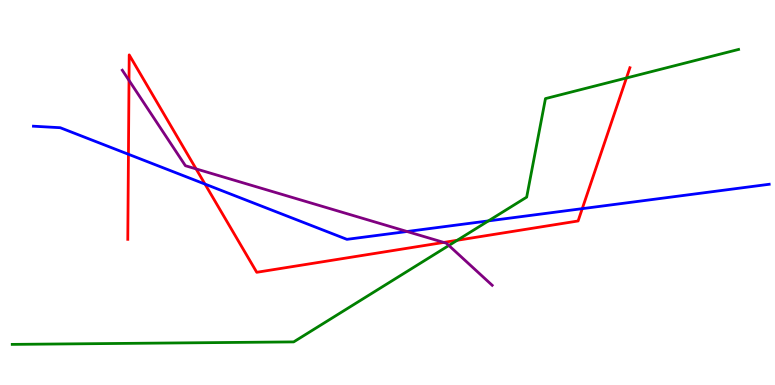[{'lines': ['blue', 'red'], 'intersections': [{'x': 1.66, 'y': 5.99}, {'x': 2.65, 'y': 5.22}, {'x': 7.51, 'y': 4.58}]}, {'lines': ['green', 'red'], 'intersections': [{'x': 5.9, 'y': 3.76}, {'x': 8.08, 'y': 7.97}]}, {'lines': ['purple', 'red'], 'intersections': [{'x': 1.66, 'y': 7.91}, {'x': 2.53, 'y': 5.61}, {'x': 5.73, 'y': 3.7}]}, {'lines': ['blue', 'green'], 'intersections': [{'x': 6.3, 'y': 4.26}]}, {'lines': ['blue', 'purple'], 'intersections': [{'x': 5.25, 'y': 3.99}]}, {'lines': ['green', 'purple'], 'intersections': [{'x': 5.79, 'y': 3.62}]}]